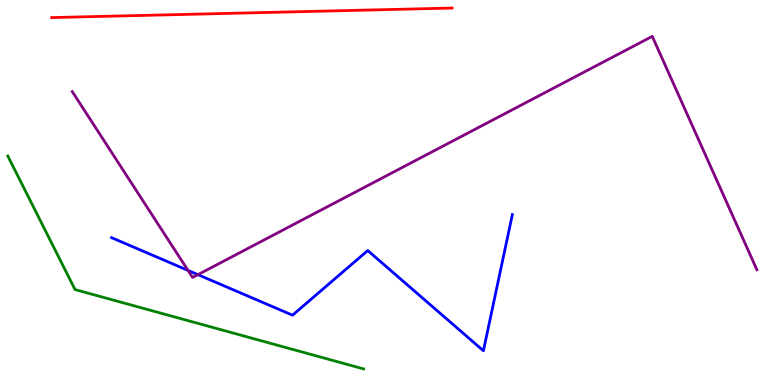[{'lines': ['blue', 'red'], 'intersections': []}, {'lines': ['green', 'red'], 'intersections': []}, {'lines': ['purple', 'red'], 'intersections': []}, {'lines': ['blue', 'green'], 'intersections': []}, {'lines': ['blue', 'purple'], 'intersections': [{'x': 2.43, 'y': 2.98}, {'x': 2.55, 'y': 2.87}]}, {'lines': ['green', 'purple'], 'intersections': []}]